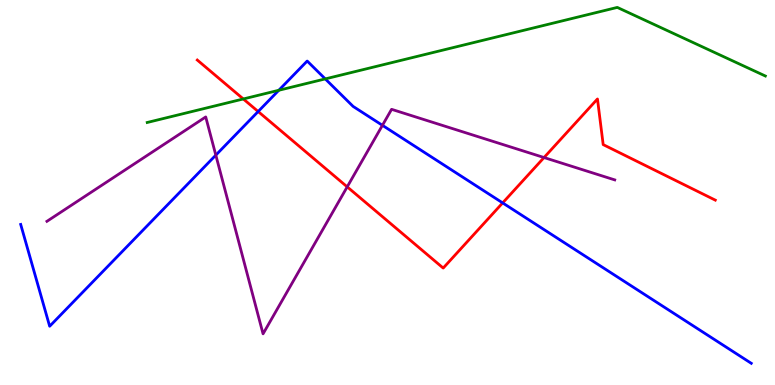[{'lines': ['blue', 'red'], 'intersections': [{'x': 3.33, 'y': 7.1}, {'x': 6.49, 'y': 4.73}]}, {'lines': ['green', 'red'], 'intersections': [{'x': 3.14, 'y': 7.43}]}, {'lines': ['purple', 'red'], 'intersections': [{'x': 4.48, 'y': 5.15}, {'x': 7.02, 'y': 5.91}]}, {'lines': ['blue', 'green'], 'intersections': [{'x': 3.6, 'y': 7.66}, {'x': 4.2, 'y': 7.95}]}, {'lines': ['blue', 'purple'], 'intersections': [{'x': 2.78, 'y': 5.97}, {'x': 4.93, 'y': 6.74}]}, {'lines': ['green', 'purple'], 'intersections': []}]